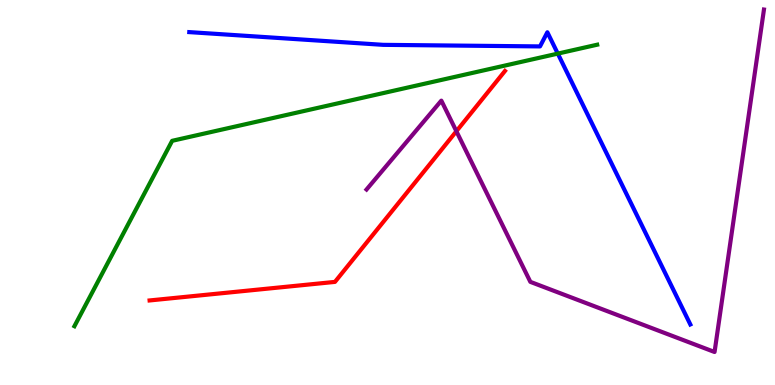[{'lines': ['blue', 'red'], 'intersections': []}, {'lines': ['green', 'red'], 'intersections': []}, {'lines': ['purple', 'red'], 'intersections': [{'x': 5.89, 'y': 6.59}]}, {'lines': ['blue', 'green'], 'intersections': [{'x': 7.2, 'y': 8.61}]}, {'lines': ['blue', 'purple'], 'intersections': []}, {'lines': ['green', 'purple'], 'intersections': []}]